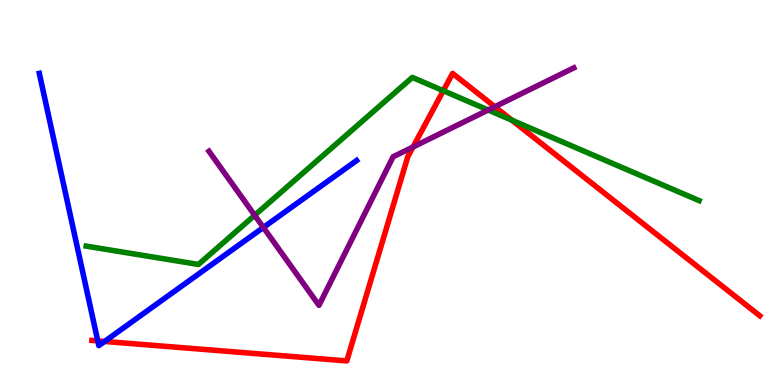[{'lines': ['blue', 'red'], 'intersections': [{'x': 1.26, 'y': 1.15}, {'x': 1.35, 'y': 1.13}]}, {'lines': ['green', 'red'], 'intersections': [{'x': 5.72, 'y': 7.64}, {'x': 6.61, 'y': 6.88}]}, {'lines': ['purple', 'red'], 'intersections': [{'x': 5.33, 'y': 6.18}, {'x': 6.38, 'y': 7.23}]}, {'lines': ['blue', 'green'], 'intersections': []}, {'lines': ['blue', 'purple'], 'intersections': [{'x': 3.4, 'y': 4.09}]}, {'lines': ['green', 'purple'], 'intersections': [{'x': 3.29, 'y': 4.41}, {'x': 6.3, 'y': 7.14}]}]